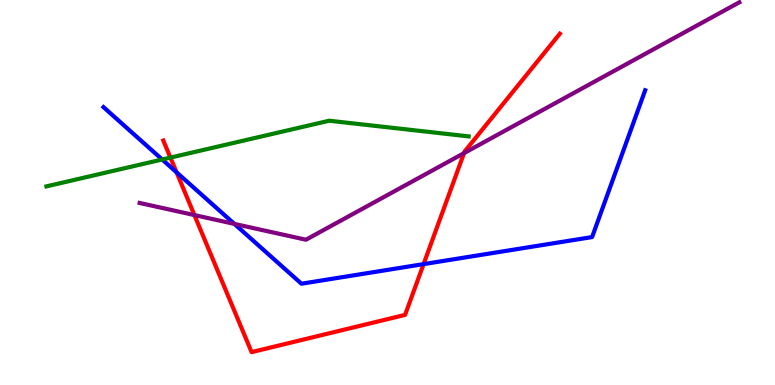[{'lines': ['blue', 'red'], 'intersections': [{'x': 2.28, 'y': 5.52}, {'x': 5.47, 'y': 3.14}]}, {'lines': ['green', 'red'], 'intersections': [{'x': 2.2, 'y': 5.91}]}, {'lines': ['purple', 'red'], 'intersections': [{'x': 2.51, 'y': 4.41}, {'x': 5.99, 'y': 6.02}]}, {'lines': ['blue', 'green'], 'intersections': [{'x': 2.09, 'y': 5.86}]}, {'lines': ['blue', 'purple'], 'intersections': [{'x': 3.02, 'y': 4.18}]}, {'lines': ['green', 'purple'], 'intersections': []}]